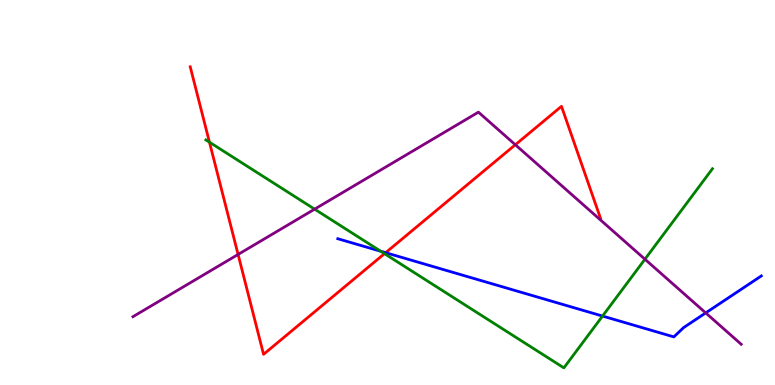[{'lines': ['blue', 'red'], 'intersections': [{'x': 4.98, 'y': 3.44}]}, {'lines': ['green', 'red'], 'intersections': [{'x': 2.7, 'y': 6.31}, {'x': 4.96, 'y': 3.41}]}, {'lines': ['purple', 'red'], 'intersections': [{'x': 3.07, 'y': 3.39}, {'x': 6.65, 'y': 6.24}]}, {'lines': ['blue', 'green'], 'intersections': [{'x': 4.91, 'y': 3.47}, {'x': 7.77, 'y': 1.79}]}, {'lines': ['blue', 'purple'], 'intersections': [{'x': 9.11, 'y': 1.87}]}, {'lines': ['green', 'purple'], 'intersections': [{'x': 4.06, 'y': 4.57}, {'x': 8.32, 'y': 3.27}]}]